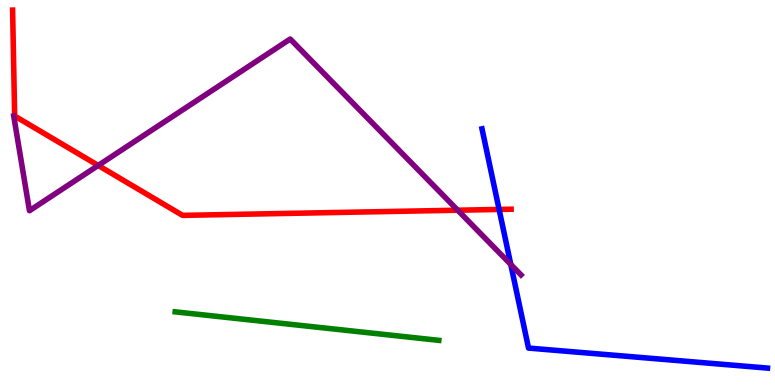[{'lines': ['blue', 'red'], 'intersections': [{'x': 6.44, 'y': 4.56}]}, {'lines': ['green', 'red'], 'intersections': []}, {'lines': ['purple', 'red'], 'intersections': [{'x': 1.27, 'y': 5.7}, {'x': 5.91, 'y': 4.54}]}, {'lines': ['blue', 'green'], 'intersections': []}, {'lines': ['blue', 'purple'], 'intersections': [{'x': 6.59, 'y': 3.13}]}, {'lines': ['green', 'purple'], 'intersections': []}]